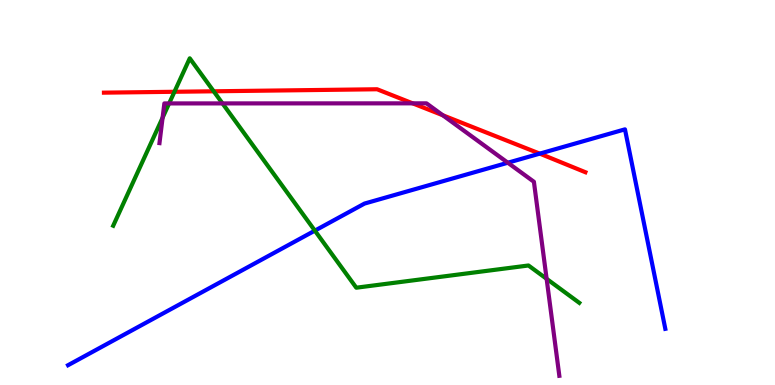[{'lines': ['blue', 'red'], 'intersections': [{'x': 6.96, 'y': 6.01}]}, {'lines': ['green', 'red'], 'intersections': [{'x': 2.25, 'y': 7.62}, {'x': 2.76, 'y': 7.63}]}, {'lines': ['purple', 'red'], 'intersections': [{'x': 5.32, 'y': 7.32}, {'x': 5.71, 'y': 7.01}]}, {'lines': ['blue', 'green'], 'intersections': [{'x': 4.06, 'y': 4.01}]}, {'lines': ['blue', 'purple'], 'intersections': [{'x': 6.55, 'y': 5.77}]}, {'lines': ['green', 'purple'], 'intersections': [{'x': 2.1, 'y': 6.94}, {'x': 2.18, 'y': 7.31}, {'x': 2.87, 'y': 7.31}, {'x': 7.05, 'y': 2.76}]}]